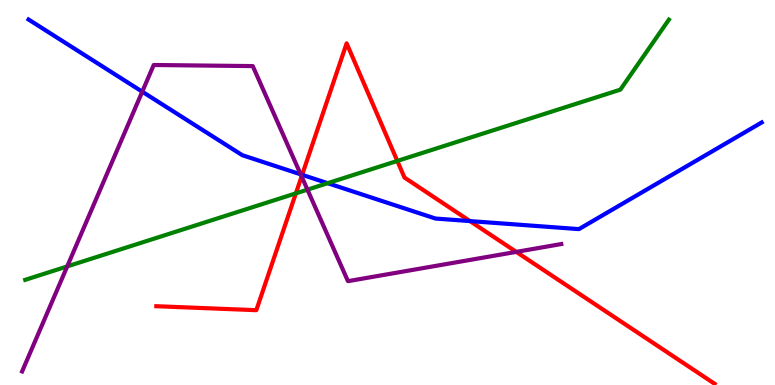[{'lines': ['blue', 'red'], 'intersections': [{'x': 3.9, 'y': 5.46}, {'x': 6.06, 'y': 4.26}]}, {'lines': ['green', 'red'], 'intersections': [{'x': 3.82, 'y': 4.98}, {'x': 5.13, 'y': 5.82}]}, {'lines': ['purple', 'red'], 'intersections': [{'x': 3.89, 'y': 5.42}, {'x': 6.66, 'y': 3.46}]}, {'lines': ['blue', 'green'], 'intersections': [{'x': 4.23, 'y': 5.24}]}, {'lines': ['blue', 'purple'], 'intersections': [{'x': 1.84, 'y': 7.62}, {'x': 3.88, 'y': 5.47}]}, {'lines': ['green', 'purple'], 'intersections': [{'x': 0.867, 'y': 3.08}, {'x': 3.97, 'y': 5.07}]}]